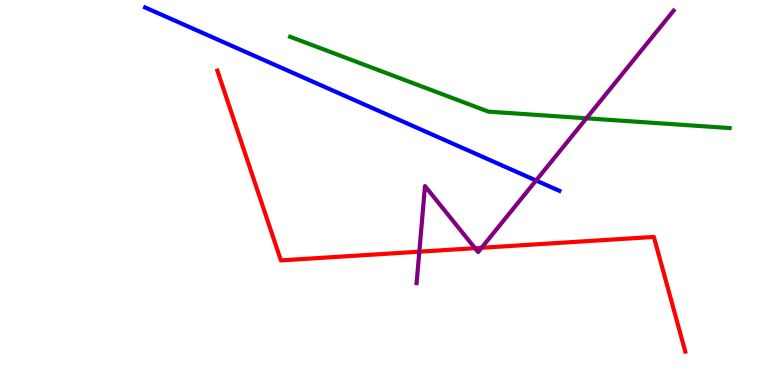[{'lines': ['blue', 'red'], 'intersections': []}, {'lines': ['green', 'red'], 'intersections': []}, {'lines': ['purple', 'red'], 'intersections': [{'x': 5.41, 'y': 3.46}, {'x': 6.13, 'y': 3.55}, {'x': 6.21, 'y': 3.56}]}, {'lines': ['blue', 'green'], 'intersections': []}, {'lines': ['blue', 'purple'], 'intersections': [{'x': 6.92, 'y': 5.31}]}, {'lines': ['green', 'purple'], 'intersections': [{'x': 7.57, 'y': 6.93}]}]